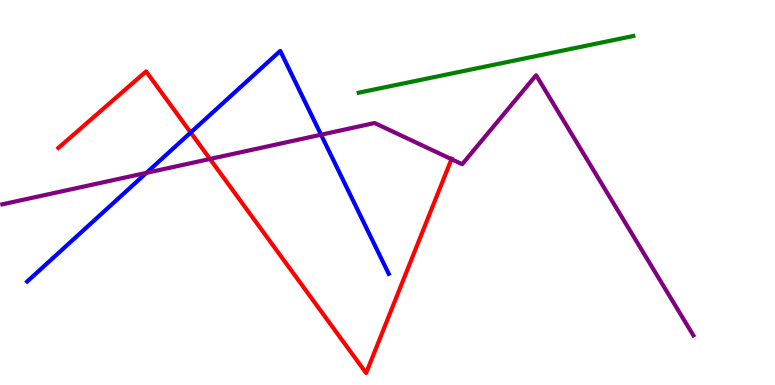[{'lines': ['blue', 'red'], 'intersections': [{'x': 2.46, 'y': 6.56}]}, {'lines': ['green', 'red'], 'intersections': []}, {'lines': ['purple', 'red'], 'intersections': [{'x': 2.71, 'y': 5.87}, {'x': 5.83, 'y': 5.87}]}, {'lines': ['blue', 'green'], 'intersections': []}, {'lines': ['blue', 'purple'], 'intersections': [{'x': 1.89, 'y': 5.51}, {'x': 4.14, 'y': 6.5}]}, {'lines': ['green', 'purple'], 'intersections': []}]